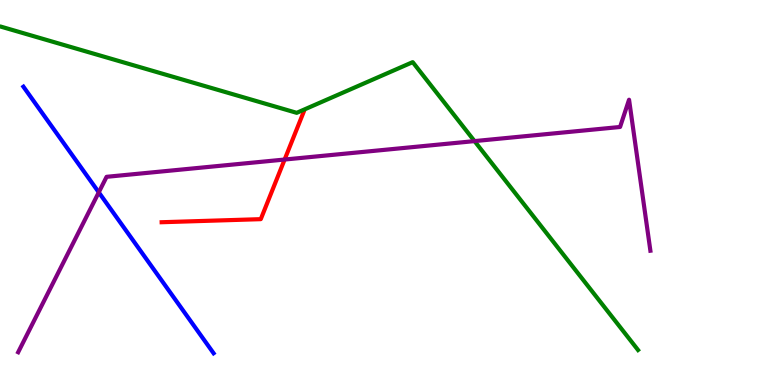[{'lines': ['blue', 'red'], 'intersections': []}, {'lines': ['green', 'red'], 'intersections': []}, {'lines': ['purple', 'red'], 'intersections': [{'x': 3.67, 'y': 5.86}]}, {'lines': ['blue', 'green'], 'intersections': []}, {'lines': ['blue', 'purple'], 'intersections': [{'x': 1.27, 'y': 5.0}]}, {'lines': ['green', 'purple'], 'intersections': [{'x': 6.12, 'y': 6.33}]}]